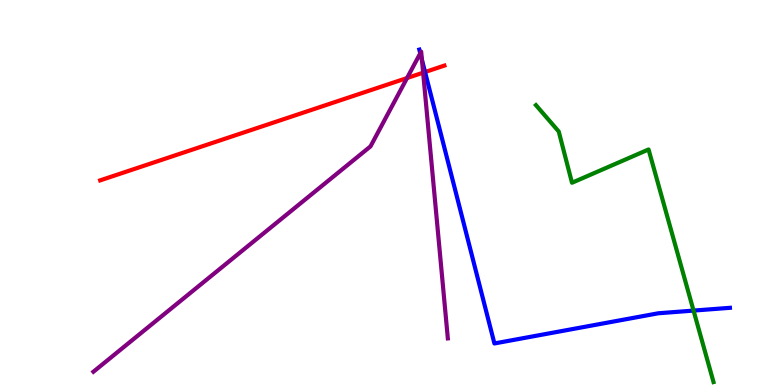[{'lines': ['blue', 'red'], 'intersections': [{'x': 5.48, 'y': 8.13}]}, {'lines': ['green', 'red'], 'intersections': []}, {'lines': ['purple', 'red'], 'intersections': [{'x': 5.25, 'y': 7.97}, {'x': 5.46, 'y': 8.11}]}, {'lines': ['blue', 'green'], 'intersections': [{'x': 8.95, 'y': 1.93}]}, {'lines': ['blue', 'purple'], 'intersections': [{'x': 5.42, 'y': 8.62}, {'x': 5.44, 'y': 8.44}]}, {'lines': ['green', 'purple'], 'intersections': []}]